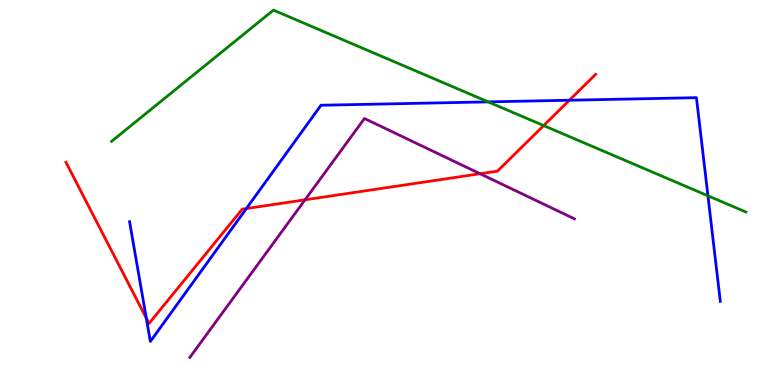[{'lines': ['blue', 'red'], 'intersections': [{'x': 1.89, 'y': 1.74}, {'x': 3.18, 'y': 4.58}, {'x': 7.35, 'y': 7.4}]}, {'lines': ['green', 'red'], 'intersections': [{'x': 7.01, 'y': 6.74}]}, {'lines': ['purple', 'red'], 'intersections': [{'x': 3.94, 'y': 4.81}, {'x': 6.19, 'y': 5.49}]}, {'lines': ['blue', 'green'], 'intersections': [{'x': 6.3, 'y': 7.35}, {'x': 9.13, 'y': 4.91}]}, {'lines': ['blue', 'purple'], 'intersections': []}, {'lines': ['green', 'purple'], 'intersections': []}]